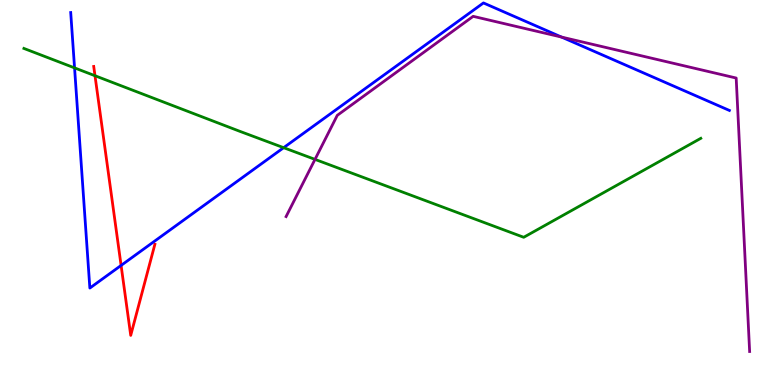[{'lines': ['blue', 'red'], 'intersections': [{'x': 1.56, 'y': 3.11}]}, {'lines': ['green', 'red'], 'intersections': [{'x': 1.23, 'y': 8.03}]}, {'lines': ['purple', 'red'], 'intersections': []}, {'lines': ['blue', 'green'], 'intersections': [{'x': 0.962, 'y': 8.24}, {'x': 3.66, 'y': 6.16}]}, {'lines': ['blue', 'purple'], 'intersections': [{'x': 7.25, 'y': 9.04}]}, {'lines': ['green', 'purple'], 'intersections': [{'x': 4.06, 'y': 5.86}]}]